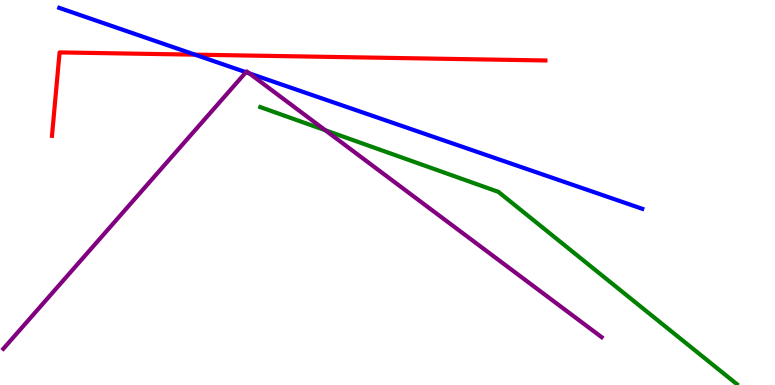[{'lines': ['blue', 'red'], 'intersections': [{'x': 2.52, 'y': 8.58}]}, {'lines': ['green', 'red'], 'intersections': []}, {'lines': ['purple', 'red'], 'intersections': []}, {'lines': ['blue', 'green'], 'intersections': []}, {'lines': ['blue', 'purple'], 'intersections': [{'x': 3.17, 'y': 8.12}, {'x': 3.22, 'y': 8.09}]}, {'lines': ['green', 'purple'], 'intersections': [{'x': 4.2, 'y': 6.62}]}]